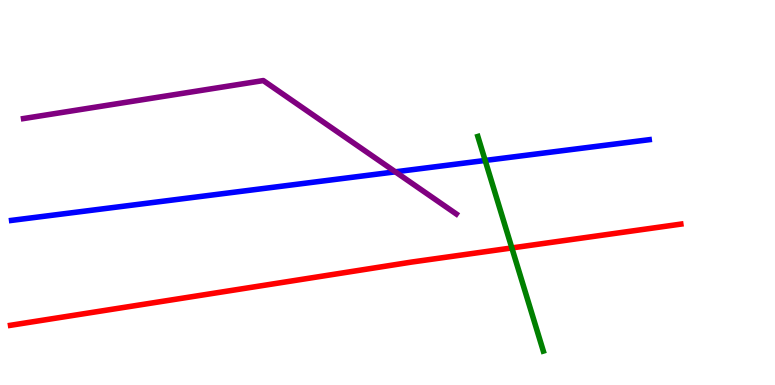[{'lines': ['blue', 'red'], 'intersections': []}, {'lines': ['green', 'red'], 'intersections': [{'x': 6.6, 'y': 3.56}]}, {'lines': ['purple', 'red'], 'intersections': []}, {'lines': ['blue', 'green'], 'intersections': [{'x': 6.26, 'y': 5.83}]}, {'lines': ['blue', 'purple'], 'intersections': [{'x': 5.1, 'y': 5.54}]}, {'lines': ['green', 'purple'], 'intersections': []}]